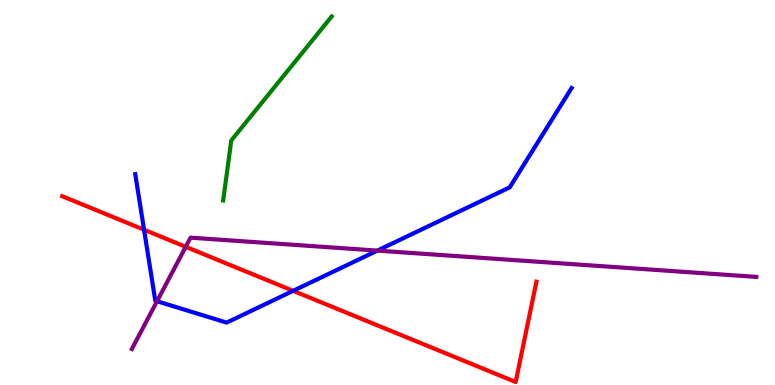[{'lines': ['blue', 'red'], 'intersections': [{'x': 1.86, 'y': 4.03}, {'x': 3.78, 'y': 2.45}]}, {'lines': ['green', 'red'], 'intersections': []}, {'lines': ['purple', 'red'], 'intersections': [{'x': 2.4, 'y': 3.59}]}, {'lines': ['blue', 'green'], 'intersections': []}, {'lines': ['blue', 'purple'], 'intersections': [{'x': 2.03, 'y': 2.18}, {'x': 4.87, 'y': 3.49}]}, {'lines': ['green', 'purple'], 'intersections': []}]